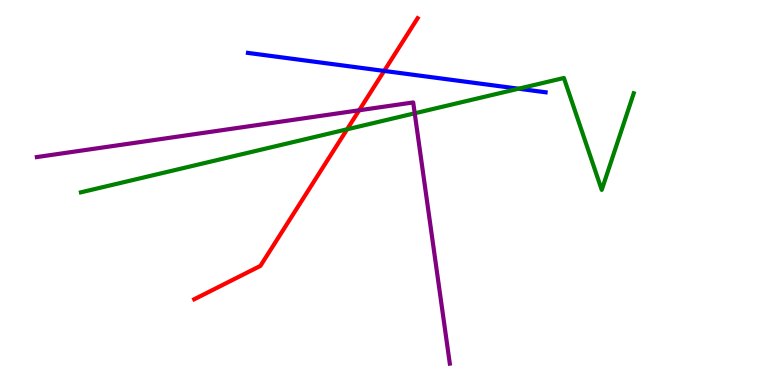[{'lines': ['blue', 'red'], 'intersections': [{'x': 4.96, 'y': 8.16}]}, {'lines': ['green', 'red'], 'intersections': [{'x': 4.48, 'y': 6.64}]}, {'lines': ['purple', 'red'], 'intersections': [{'x': 4.63, 'y': 7.14}]}, {'lines': ['blue', 'green'], 'intersections': [{'x': 6.69, 'y': 7.7}]}, {'lines': ['blue', 'purple'], 'intersections': []}, {'lines': ['green', 'purple'], 'intersections': [{'x': 5.35, 'y': 7.06}]}]